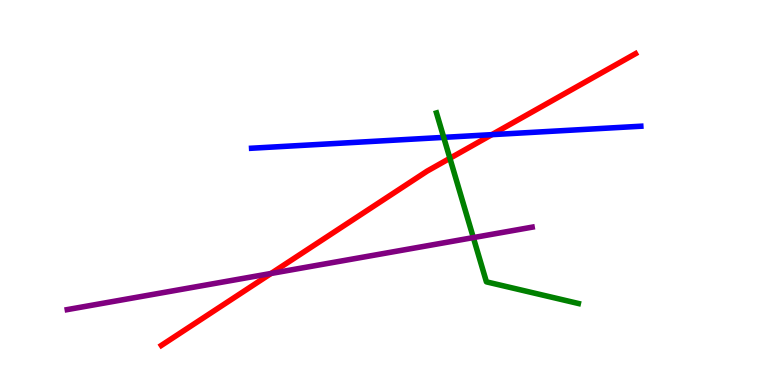[{'lines': ['blue', 'red'], 'intersections': [{'x': 6.35, 'y': 6.5}]}, {'lines': ['green', 'red'], 'intersections': [{'x': 5.81, 'y': 5.89}]}, {'lines': ['purple', 'red'], 'intersections': [{'x': 3.5, 'y': 2.9}]}, {'lines': ['blue', 'green'], 'intersections': [{'x': 5.73, 'y': 6.43}]}, {'lines': ['blue', 'purple'], 'intersections': []}, {'lines': ['green', 'purple'], 'intersections': [{'x': 6.11, 'y': 3.83}]}]